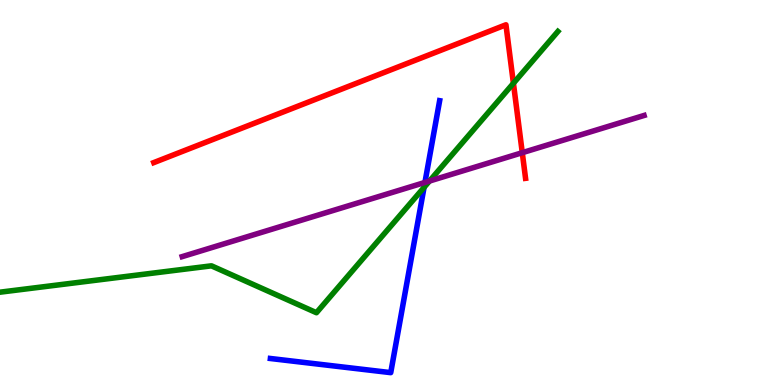[{'lines': ['blue', 'red'], 'intersections': []}, {'lines': ['green', 'red'], 'intersections': [{'x': 6.62, 'y': 7.84}]}, {'lines': ['purple', 'red'], 'intersections': [{'x': 6.74, 'y': 6.03}]}, {'lines': ['blue', 'green'], 'intersections': [{'x': 5.47, 'y': 5.13}]}, {'lines': ['blue', 'purple'], 'intersections': [{'x': 5.48, 'y': 5.26}]}, {'lines': ['green', 'purple'], 'intersections': [{'x': 5.54, 'y': 5.3}]}]